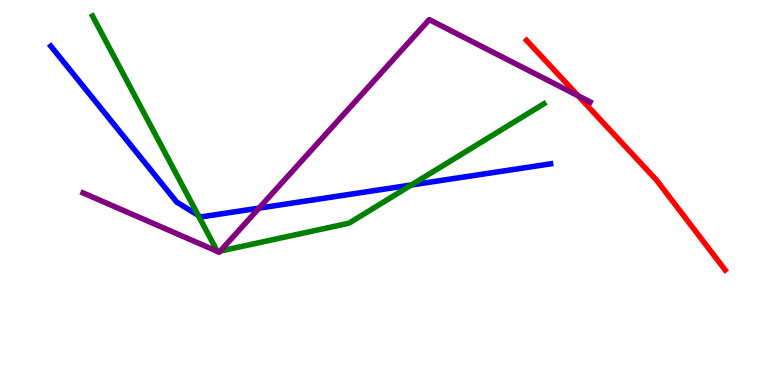[{'lines': ['blue', 'red'], 'intersections': []}, {'lines': ['green', 'red'], 'intersections': []}, {'lines': ['purple', 'red'], 'intersections': [{'x': 7.46, 'y': 7.51}]}, {'lines': ['blue', 'green'], 'intersections': [{'x': 2.56, 'y': 4.41}, {'x': 5.31, 'y': 5.19}]}, {'lines': ['blue', 'purple'], 'intersections': [{'x': 3.34, 'y': 4.59}]}, {'lines': ['green', 'purple'], 'intersections': [{'x': 2.8, 'y': 3.47}, {'x': 2.81, 'y': 3.46}, {'x': 2.84, 'y': 3.48}]}]